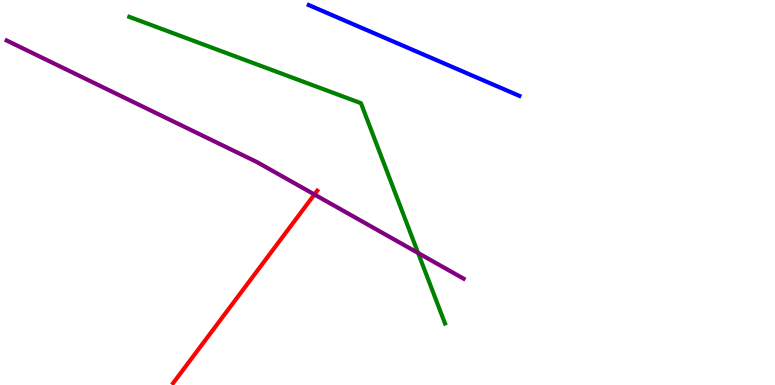[{'lines': ['blue', 'red'], 'intersections': []}, {'lines': ['green', 'red'], 'intersections': []}, {'lines': ['purple', 'red'], 'intersections': [{'x': 4.06, 'y': 4.95}]}, {'lines': ['blue', 'green'], 'intersections': []}, {'lines': ['blue', 'purple'], 'intersections': []}, {'lines': ['green', 'purple'], 'intersections': [{'x': 5.39, 'y': 3.43}]}]